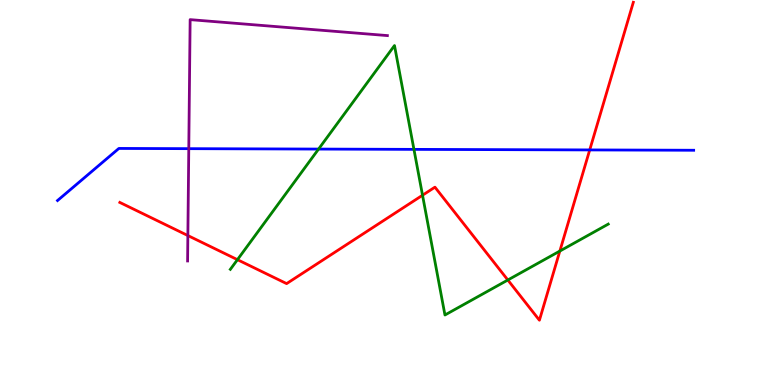[{'lines': ['blue', 'red'], 'intersections': [{'x': 7.61, 'y': 6.11}]}, {'lines': ['green', 'red'], 'intersections': [{'x': 3.06, 'y': 3.26}, {'x': 5.45, 'y': 4.93}, {'x': 6.55, 'y': 2.73}, {'x': 7.22, 'y': 3.48}]}, {'lines': ['purple', 'red'], 'intersections': [{'x': 2.42, 'y': 3.88}]}, {'lines': ['blue', 'green'], 'intersections': [{'x': 4.11, 'y': 6.13}, {'x': 5.34, 'y': 6.12}]}, {'lines': ['blue', 'purple'], 'intersections': [{'x': 2.44, 'y': 6.14}]}, {'lines': ['green', 'purple'], 'intersections': []}]